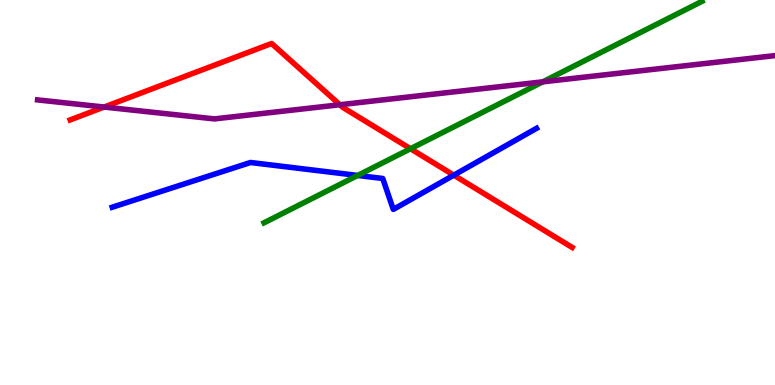[{'lines': ['blue', 'red'], 'intersections': [{'x': 5.86, 'y': 5.45}]}, {'lines': ['green', 'red'], 'intersections': [{'x': 5.3, 'y': 6.14}]}, {'lines': ['purple', 'red'], 'intersections': [{'x': 1.34, 'y': 7.22}, {'x': 4.39, 'y': 7.28}]}, {'lines': ['blue', 'green'], 'intersections': [{'x': 4.62, 'y': 5.44}]}, {'lines': ['blue', 'purple'], 'intersections': []}, {'lines': ['green', 'purple'], 'intersections': [{'x': 7.0, 'y': 7.87}]}]